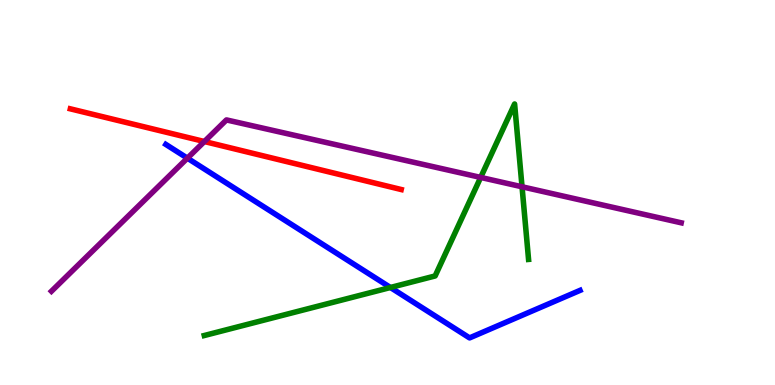[{'lines': ['blue', 'red'], 'intersections': []}, {'lines': ['green', 'red'], 'intersections': []}, {'lines': ['purple', 'red'], 'intersections': [{'x': 2.64, 'y': 6.32}]}, {'lines': ['blue', 'green'], 'intersections': [{'x': 5.04, 'y': 2.53}]}, {'lines': ['blue', 'purple'], 'intersections': [{'x': 2.42, 'y': 5.89}]}, {'lines': ['green', 'purple'], 'intersections': [{'x': 6.2, 'y': 5.39}, {'x': 6.74, 'y': 5.15}]}]